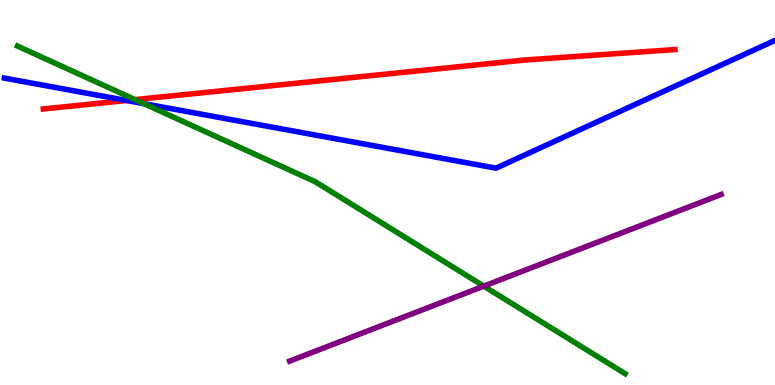[{'lines': ['blue', 'red'], 'intersections': [{'x': 1.63, 'y': 7.39}]}, {'lines': ['green', 'red'], 'intersections': [{'x': 1.74, 'y': 7.41}]}, {'lines': ['purple', 'red'], 'intersections': []}, {'lines': ['blue', 'green'], 'intersections': [{'x': 1.86, 'y': 7.31}]}, {'lines': ['blue', 'purple'], 'intersections': []}, {'lines': ['green', 'purple'], 'intersections': [{'x': 6.24, 'y': 2.57}]}]